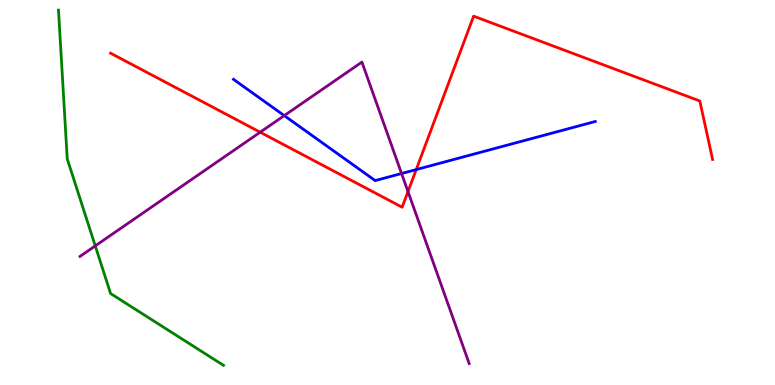[{'lines': ['blue', 'red'], 'intersections': [{'x': 5.37, 'y': 5.6}]}, {'lines': ['green', 'red'], 'intersections': []}, {'lines': ['purple', 'red'], 'intersections': [{'x': 3.36, 'y': 6.57}, {'x': 5.26, 'y': 5.02}]}, {'lines': ['blue', 'green'], 'intersections': []}, {'lines': ['blue', 'purple'], 'intersections': [{'x': 3.67, 'y': 7.0}, {'x': 5.18, 'y': 5.49}]}, {'lines': ['green', 'purple'], 'intersections': [{'x': 1.23, 'y': 3.61}]}]